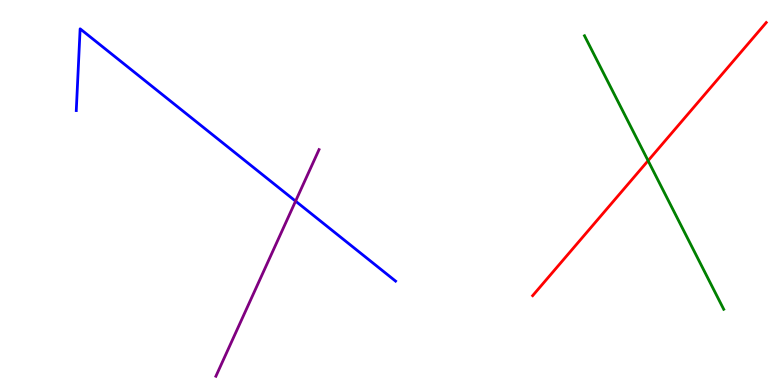[{'lines': ['blue', 'red'], 'intersections': []}, {'lines': ['green', 'red'], 'intersections': [{'x': 8.36, 'y': 5.83}]}, {'lines': ['purple', 'red'], 'intersections': []}, {'lines': ['blue', 'green'], 'intersections': []}, {'lines': ['blue', 'purple'], 'intersections': [{'x': 3.81, 'y': 4.78}]}, {'lines': ['green', 'purple'], 'intersections': []}]